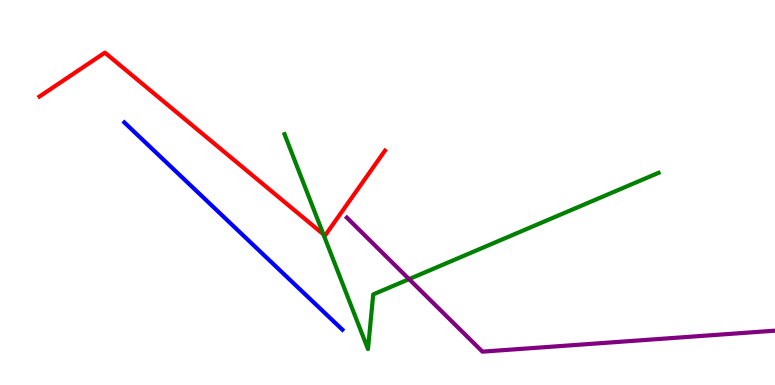[{'lines': ['blue', 'red'], 'intersections': []}, {'lines': ['green', 'red'], 'intersections': [{'x': 4.17, 'y': 3.91}]}, {'lines': ['purple', 'red'], 'intersections': []}, {'lines': ['blue', 'green'], 'intersections': []}, {'lines': ['blue', 'purple'], 'intersections': []}, {'lines': ['green', 'purple'], 'intersections': [{'x': 5.28, 'y': 2.75}]}]